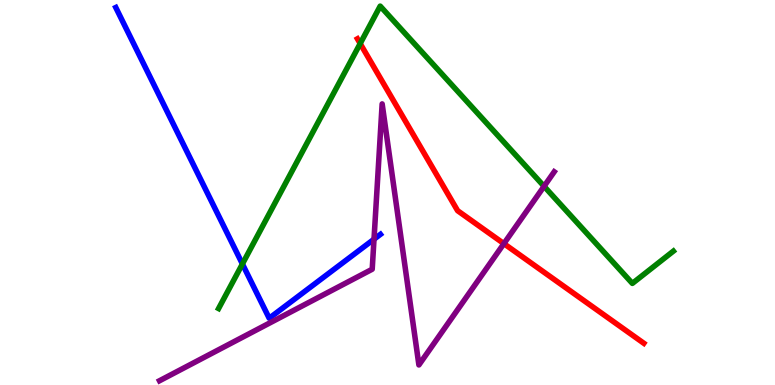[{'lines': ['blue', 'red'], 'intersections': []}, {'lines': ['green', 'red'], 'intersections': [{'x': 4.65, 'y': 8.87}]}, {'lines': ['purple', 'red'], 'intersections': [{'x': 6.5, 'y': 3.67}]}, {'lines': ['blue', 'green'], 'intersections': [{'x': 3.13, 'y': 3.14}]}, {'lines': ['blue', 'purple'], 'intersections': [{'x': 4.83, 'y': 3.79}]}, {'lines': ['green', 'purple'], 'intersections': [{'x': 7.02, 'y': 5.16}]}]